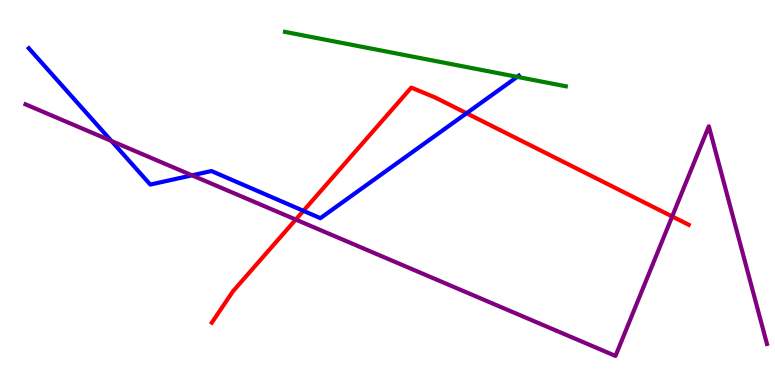[{'lines': ['blue', 'red'], 'intersections': [{'x': 3.92, 'y': 4.52}, {'x': 6.02, 'y': 7.06}]}, {'lines': ['green', 'red'], 'intersections': []}, {'lines': ['purple', 'red'], 'intersections': [{'x': 3.82, 'y': 4.3}, {'x': 8.67, 'y': 4.38}]}, {'lines': ['blue', 'green'], 'intersections': [{'x': 6.67, 'y': 8.0}]}, {'lines': ['blue', 'purple'], 'intersections': [{'x': 1.44, 'y': 6.34}, {'x': 2.48, 'y': 5.45}]}, {'lines': ['green', 'purple'], 'intersections': []}]